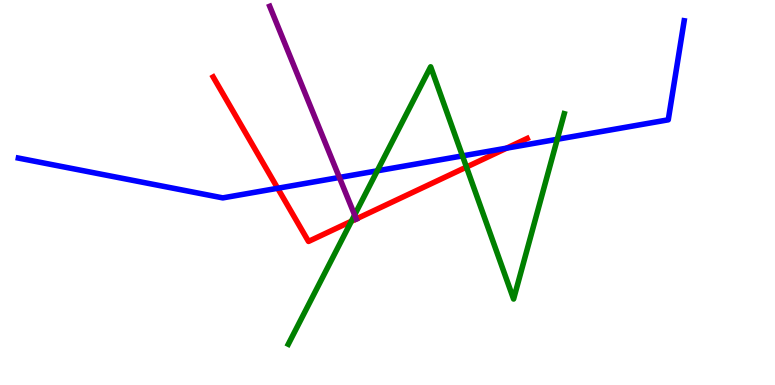[{'lines': ['blue', 'red'], 'intersections': [{'x': 3.58, 'y': 5.11}, {'x': 6.54, 'y': 6.15}]}, {'lines': ['green', 'red'], 'intersections': [{'x': 4.53, 'y': 4.25}, {'x': 6.02, 'y': 5.66}]}, {'lines': ['purple', 'red'], 'intersections': [{'x': 4.6, 'y': 4.31}]}, {'lines': ['blue', 'green'], 'intersections': [{'x': 4.87, 'y': 5.56}, {'x': 5.97, 'y': 5.95}, {'x': 7.19, 'y': 6.38}]}, {'lines': ['blue', 'purple'], 'intersections': [{'x': 4.38, 'y': 5.39}]}, {'lines': ['green', 'purple'], 'intersections': [{'x': 4.58, 'y': 4.42}]}]